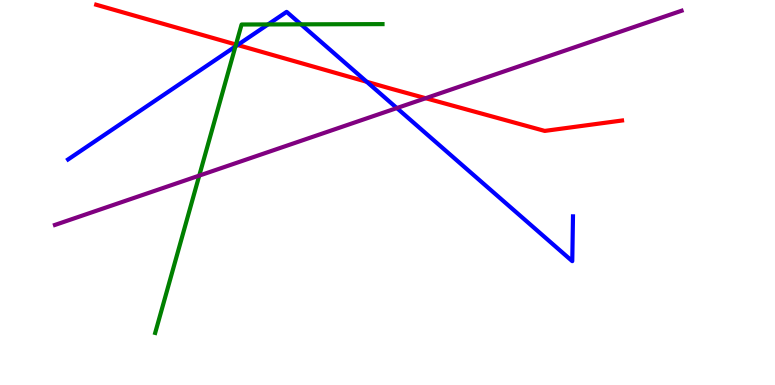[{'lines': ['blue', 'red'], 'intersections': [{'x': 3.07, 'y': 8.83}, {'x': 4.73, 'y': 7.88}]}, {'lines': ['green', 'red'], 'intersections': [{'x': 3.04, 'y': 8.84}]}, {'lines': ['purple', 'red'], 'intersections': [{'x': 5.49, 'y': 7.45}]}, {'lines': ['blue', 'green'], 'intersections': [{'x': 3.04, 'y': 8.79}, {'x': 3.46, 'y': 9.37}, {'x': 3.88, 'y': 9.37}]}, {'lines': ['blue', 'purple'], 'intersections': [{'x': 5.12, 'y': 7.19}]}, {'lines': ['green', 'purple'], 'intersections': [{'x': 2.57, 'y': 5.44}]}]